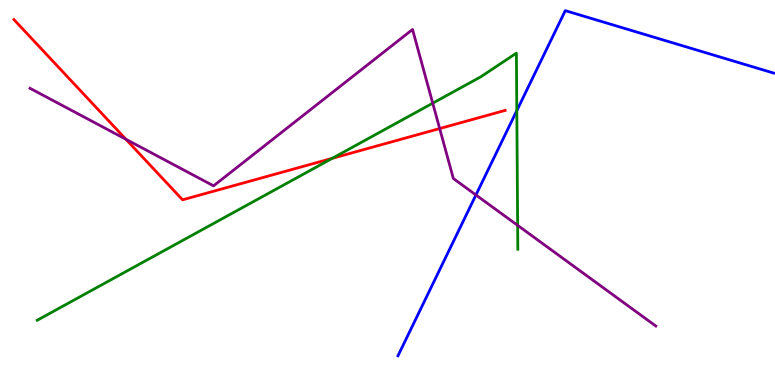[{'lines': ['blue', 'red'], 'intersections': []}, {'lines': ['green', 'red'], 'intersections': [{'x': 4.29, 'y': 5.89}]}, {'lines': ['purple', 'red'], 'intersections': [{'x': 1.62, 'y': 6.38}, {'x': 5.67, 'y': 6.66}]}, {'lines': ['blue', 'green'], 'intersections': [{'x': 6.67, 'y': 7.13}]}, {'lines': ['blue', 'purple'], 'intersections': [{'x': 6.14, 'y': 4.94}]}, {'lines': ['green', 'purple'], 'intersections': [{'x': 5.58, 'y': 7.32}, {'x': 6.68, 'y': 4.15}]}]